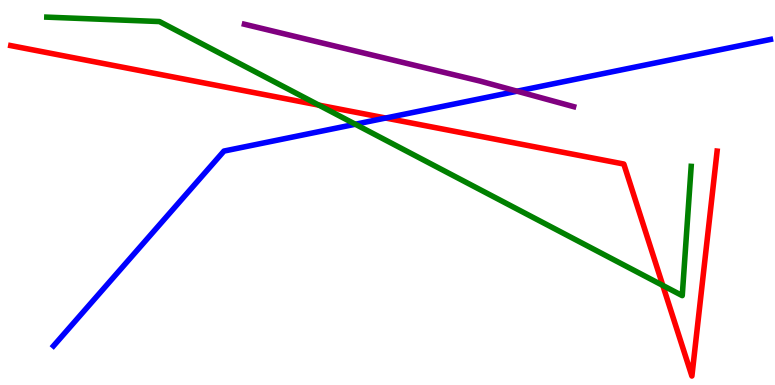[{'lines': ['blue', 'red'], 'intersections': [{'x': 4.98, 'y': 6.93}]}, {'lines': ['green', 'red'], 'intersections': [{'x': 4.11, 'y': 7.27}, {'x': 8.55, 'y': 2.59}]}, {'lines': ['purple', 'red'], 'intersections': []}, {'lines': ['blue', 'green'], 'intersections': [{'x': 4.58, 'y': 6.77}]}, {'lines': ['blue', 'purple'], 'intersections': [{'x': 6.67, 'y': 7.63}]}, {'lines': ['green', 'purple'], 'intersections': []}]